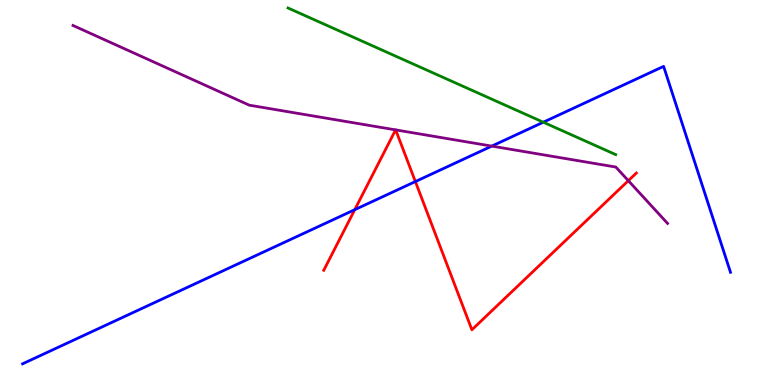[{'lines': ['blue', 'red'], 'intersections': [{'x': 4.58, 'y': 4.55}, {'x': 5.36, 'y': 5.28}]}, {'lines': ['green', 'red'], 'intersections': []}, {'lines': ['purple', 'red'], 'intersections': [{'x': 5.1, 'y': 6.63}, {'x': 5.11, 'y': 6.63}, {'x': 8.11, 'y': 5.31}]}, {'lines': ['blue', 'green'], 'intersections': [{'x': 7.01, 'y': 6.83}]}, {'lines': ['blue', 'purple'], 'intersections': [{'x': 6.35, 'y': 6.2}]}, {'lines': ['green', 'purple'], 'intersections': []}]